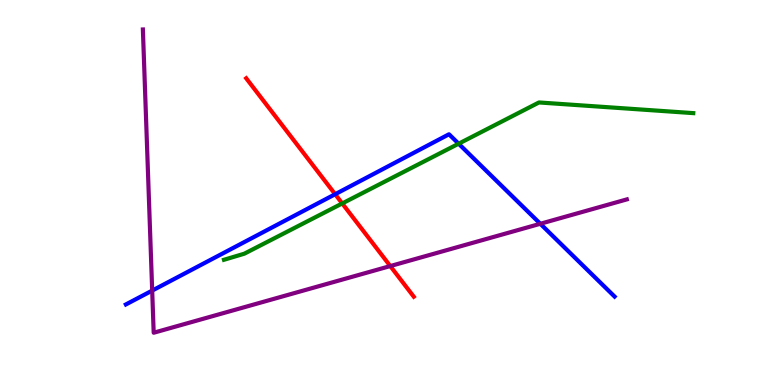[{'lines': ['blue', 'red'], 'intersections': [{'x': 4.32, 'y': 4.96}]}, {'lines': ['green', 'red'], 'intersections': [{'x': 4.42, 'y': 4.72}]}, {'lines': ['purple', 'red'], 'intersections': [{'x': 5.04, 'y': 3.09}]}, {'lines': ['blue', 'green'], 'intersections': [{'x': 5.92, 'y': 6.27}]}, {'lines': ['blue', 'purple'], 'intersections': [{'x': 1.96, 'y': 2.45}, {'x': 6.97, 'y': 4.19}]}, {'lines': ['green', 'purple'], 'intersections': []}]